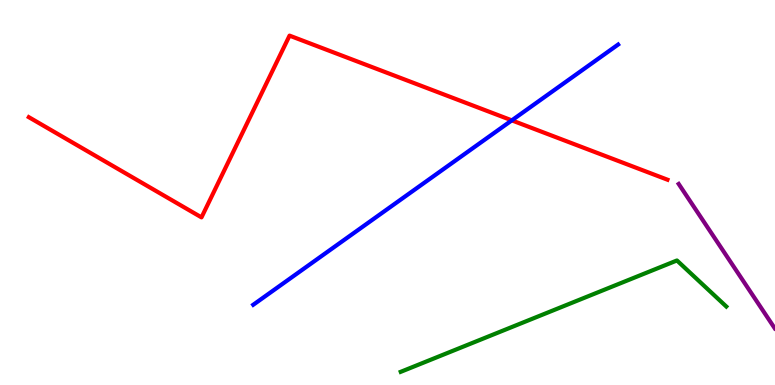[{'lines': ['blue', 'red'], 'intersections': [{'x': 6.6, 'y': 6.87}]}, {'lines': ['green', 'red'], 'intersections': []}, {'lines': ['purple', 'red'], 'intersections': []}, {'lines': ['blue', 'green'], 'intersections': []}, {'lines': ['blue', 'purple'], 'intersections': []}, {'lines': ['green', 'purple'], 'intersections': []}]